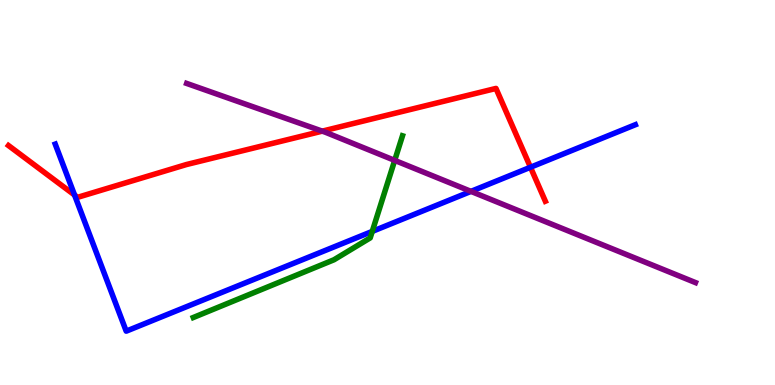[{'lines': ['blue', 'red'], 'intersections': [{'x': 0.962, 'y': 4.93}, {'x': 6.84, 'y': 5.66}]}, {'lines': ['green', 'red'], 'intersections': []}, {'lines': ['purple', 'red'], 'intersections': [{'x': 4.16, 'y': 6.59}]}, {'lines': ['blue', 'green'], 'intersections': [{'x': 4.8, 'y': 3.99}]}, {'lines': ['blue', 'purple'], 'intersections': [{'x': 6.08, 'y': 5.03}]}, {'lines': ['green', 'purple'], 'intersections': [{'x': 5.09, 'y': 5.83}]}]